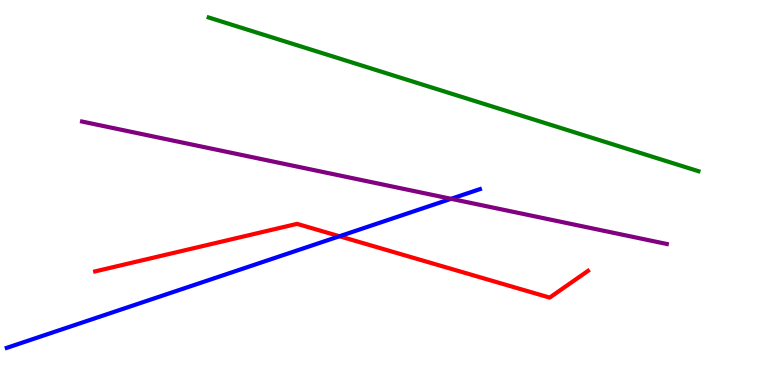[{'lines': ['blue', 'red'], 'intersections': [{'x': 4.38, 'y': 3.86}]}, {'lines': ['green', 'red'], 'intersections': []}, {'lines': ['purple', 'red'], 'intersections': []}, {'lines': ['blue', 'green'], 'intersections': []}, {'lines': ['blue', 'purple'], 'intersections': [{'x': 5.82, 'y': 4.84}]}, {'lines': ['green', 'purple'], 'intersections': []}]